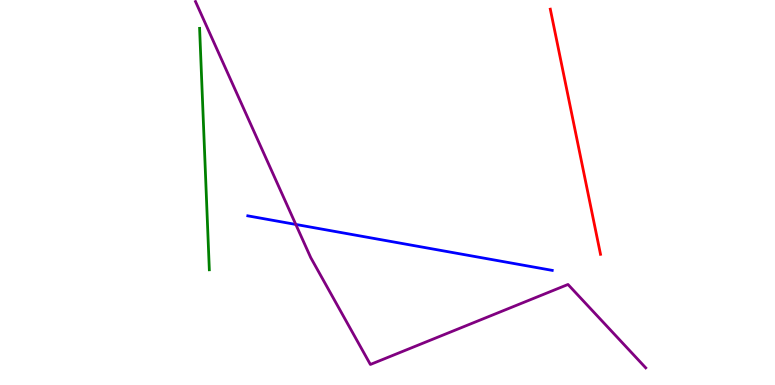[{'lines': ['blue', 'red'], 'intersections': []}, {'lines': ['green', 'red'], 'intersections': []}, {'lines': ['purple', 'red'], 'intersections': []}, {'lines': ['blue', 'green'], 'intersections': []}, {'lines': ['blue', 'purple'], 'intersections': [{'x': 3.82, 'y': 4.17}]}, {'lines': ['green', 'purple'], 'intersections': []}]